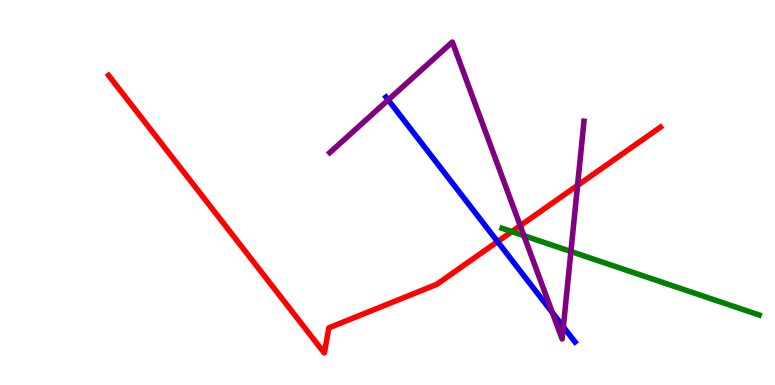[{'lines': ['blue', 'red'], 'intersections': [{'x': 6.42, 'y': 3.72}]}, {'lines': ['green', 'red'], 'intersections': [{'x': 6.6, 'y': 3.98}]}, {'lines': ['purple', 'red'], 'intersections': [{'x': 6.71, 'y': 4.14}, {'x': 7.45, 'y': 5.18}]}, {'lines': ['blue', 'green'], 'intersections': []}, {'lines': ['blue', 'purple'], 'intersections': [{'x': 5.01, 'y': 7.4}, {'x': 7.13, 'y': 1.88}, {'x': 7.27, 'y': 1.51}]}, {'lines': ['green', 'purple'], 'intersections': [{'x': 6.76, 'y': 3.88}, {'x': 7.37, 'y': 3.47}]}]